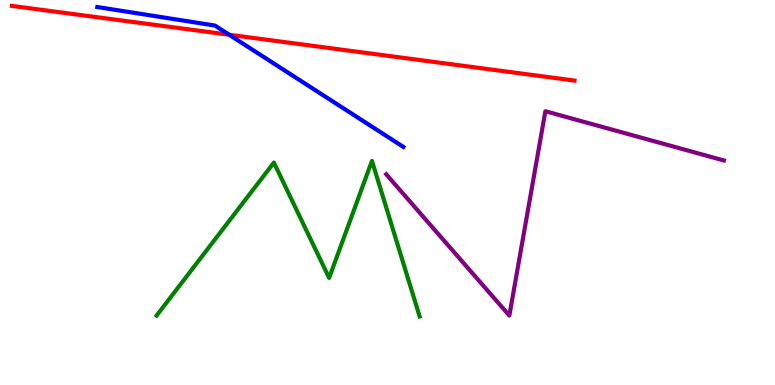[{'lines': ['blue', 'red'], 'intersections': [{'x': 2.96, 'y': 9.1}]}, {'lines': ['green', 'red'], 'intersections': []}, {'lines': ['purple', 'red'], 'intersections': []}, {'lines': ['blue', 'green'], 'intersections': []}, {'lines': ['blue', 'purple'], 'intersections': []}, {'lines': ['green', 'purple'], 'intersections': []}]